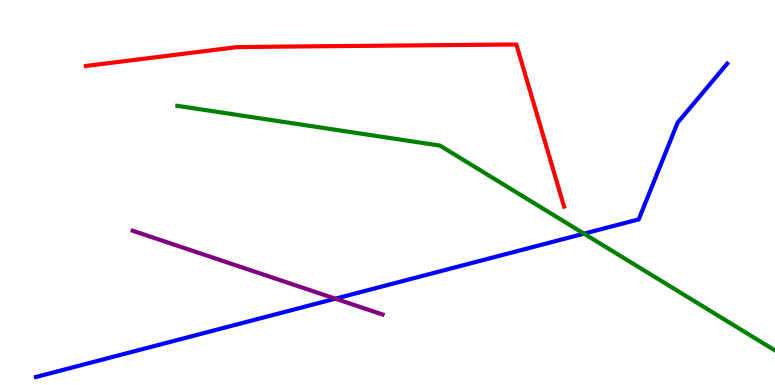[{'lines': ['blue', 'red'], 'intersections': []}, {'lines': ['green', 'red'], 'intersections': []}, {'lines': ['purple', 'red'], 'intersections': []}, {'lines': ['blue', 'green'], 'intersections': [{'x': 7.54, 'y': 3.93}]}, {'lines': ['blue', 'purple'], 'intersections': [{'x': 4.33, 'y': 2.24}]}, {'lines': ['green', 'purple'], 'intersections': []}]